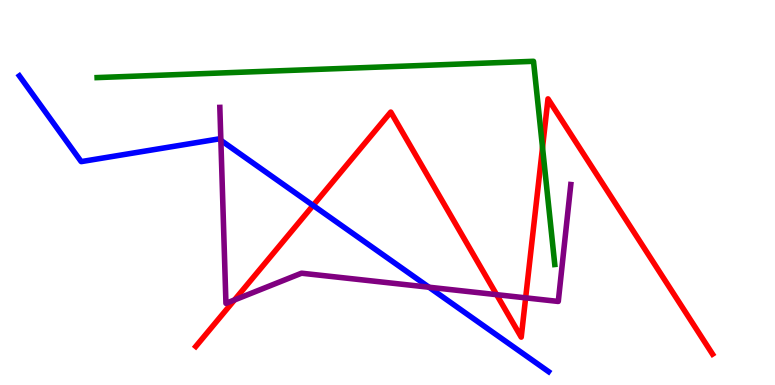[{'lines': ['blue', 'red'], 'intersections': [{'x': 4.04, 'y': 4.66}]}, {'lines': ['green', 'red'], 'intersections': [{'x': 7.0, 'y': 6.17}]}, {'lines': ['purple', 'red'], 'intersections': [{'x': 3.03, 'y': 2.21}, {'x': 6.41, 'y': 2.35}, {'x': 6.78, 'y': 2.26}]}, {'lines': ['blue', 'green'], 'intersections': []}, {'lines': ['blue', 'purple'], 'intersections': [{'x': 2.85, 'y': 6.36}, {'x': 5.54, 'y': 2.54}]}, {'lines': ['green', 'purple'], 'intersections': []}]